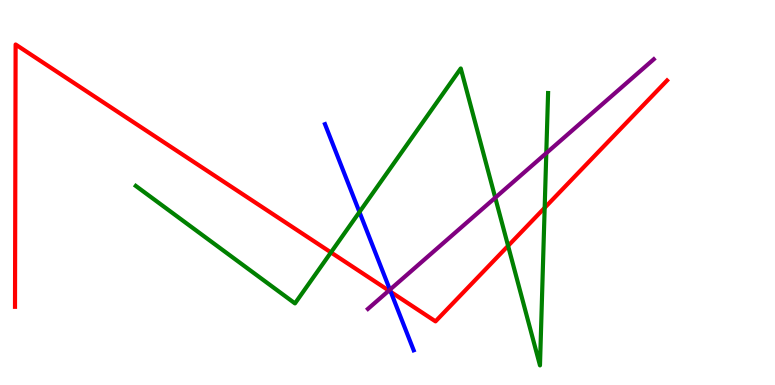[{'lines': ['blue', 'red'], 'intersections': [{'x': 5.04, 'y': 2.42}]}, {'lines': ['green', 'red'], 'intersections': [{'x': 4.27, 'y': 3.44}, {'x': 6.56, 'y': 3.61}, {'x': 7.03, 'y': 4.6}]}, {'lines': ['purple', 'red'], 'intersections': [{'x': 5.02, 'y': 2.45}]}, {'lines': ['blue', 'green'], 'intersections': [{'x': 4.64, 'y': 4.49}]}, {'lines': ['blue', 'purple'], 'intersections': [{'x': 5.03, 'y': 2.48}]}, {'lines': ['green', 'purple'], 'intersections': [{'x': 6.39, 'y': 4.86}, {'x': 7.05, 'y': 6.02}]}]